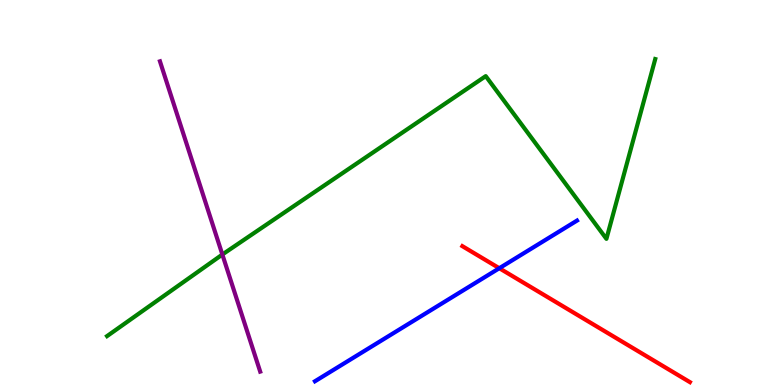[{'lines': ['blue', 'red'], 'intersections': [{'x': 6.44, 'y': 3.03}]}, {'lines': ['green', 'red'], 'intersections': []}, {'lines': ['purple', 'red'], 'intersections': []}, {'lines': ['blue', 'green'], 'intersections': []}, {'lines': ['blue', 'purple'], 'intersections': []}, {'lines': ['green', 'purple'], 'intersections': [{'x': 2.87, 'y': 3.39}]}]